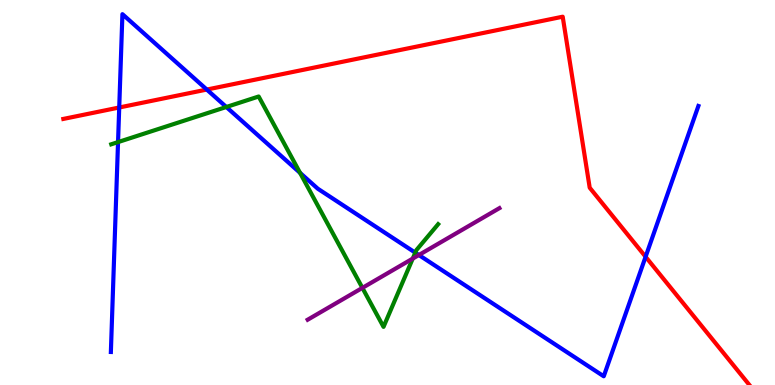[{'lines': ['blue', 'red'], 'intersections': [{'x': 1.54, 'y': 7.21}, {'x': 2.67, 'y': 7.67}, {'x': 8.33, 'y': 3.33}]}, {'lines': ['green', 'red'], 'intersections': []}, {'lines': ['purple', 'red'], 'intersections': []}, {'lines': ['blue', 'green'], 'intersections': [{'x': 1.52, 'y': 6.31}, {'x': 2.92, 'y': 7.22}, {'x': 3.87, 'y': 5.51}, {'x': 5.36, 'y': 3.44}]}, {'lines': ['blue', 'purple'], 'intersections': [{'x': 5.4, 'y': 3.38}]}, {'lines': ['green', 'purple'], 'intersections': [{'x': 4.68, 'y': 2.52}, {'x': 5.33, 'y': 3.28}]}]